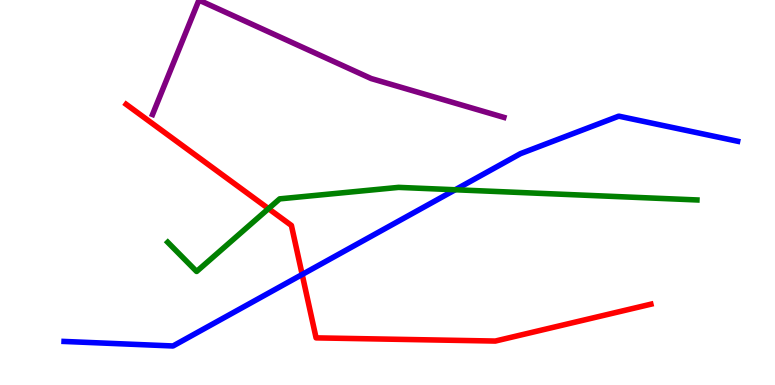[{'lines': ['blue', 'red'], 'intersections': [{'x': 3.9, 'y': 2.87}]}, {'lines': ['green', 'red'], 'intersections': [{'x': 3.46, 'y': 4.58}]}, {'lines': ['purple', 'red'], 'intersections': []}, {'lines': ['blue', 'green'], 'intersections': [{'x': 5.87, 'y': 5.07}]}, {'lines': ['blue', 'purple'], 'intersections': []}, {'lines': ['green', 'purple'], 'intersections': []}]